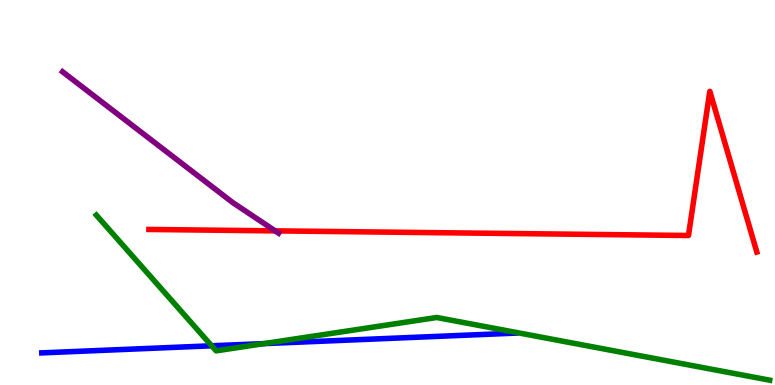[{'lines': ['blue', 'red'], 'intersections': []}, {'lines': ['green', 'red'], 'intersections': []}, {'lines': ['purple', 'red'], 'intersections': [{'x': 3.55, 'y': 4.0}]}, {'lines': ['blue', 'green'], 'intersections': [{'x': 2.73, 'y': 1.02}, {'x': 3.41, 'y': 1.08}]}, {'lines': ['blue', 'purple'], 'intersections': []}, {'lines': ['green', 'purple'], 'intersections': []}]